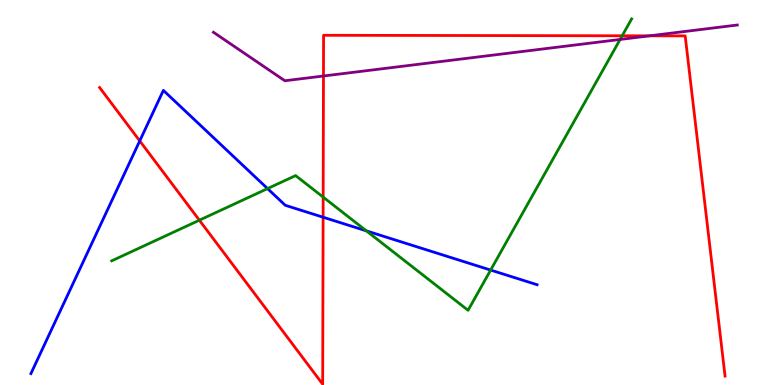[{'lines': ['blue', 'red'], 'intersections': [{'x': 1.8, 'y': 6.34}, {'x': 4.17, 'y': 4.36}]}, {'lines': ['green', 'red'], 'intersections': [{'x': 2.57, 'y': 4.28}, {'x': 4.17, 'y': 4.88}, {'x': 8.03, 'y': 9.07}]}, {'lines': ['purple', 'red'], 'intersections': [{'x': 4.17, 'y': 8.03}, {'x': 8.38, 'y': 9.07}]}, {'lines': ['blue', 'green'], 'intersections': [{'x': 3.45, 'y': 5.1}, {'x': 4.73, 'y': 4.0}, {'x': 6.33, 'y': 2.99}]}, {'lines': ['blue', 'purple'], 'intersections': []}, {'lines': ['green', 'purple'], 'intersections': [{'x': 8.0, 'y': 8.98}]}]